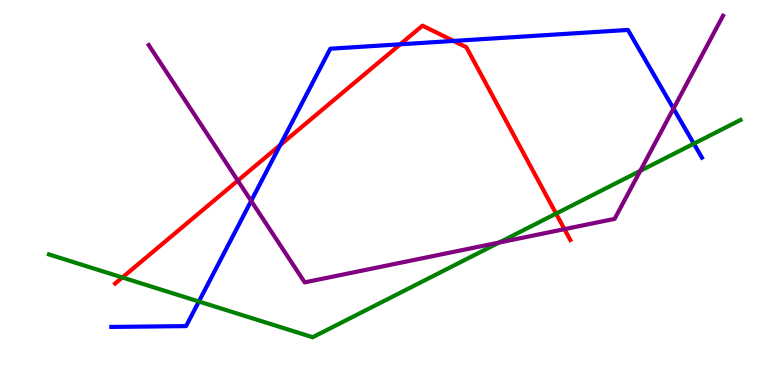[{'lines': ['blue', 'red'], 'intersections': [{'x': 3.62, 'y': 6.23}, {'x': 5.16, 'y': 8.85}, {'x': 5.85, 'y': 8.94}]}, {'lines': ['green', 'red'], 'intersections': [{'x': 1.58, 'y': 2.79}, {'x': 7.18, 'y': 4.45}]}, {'lines': ['purple', 'red'], 'intersections': [{'x': 3.07, 'y': 5.31}, {'x': 7.28, 'y': 4.05}]}, {'lines': ['blue', 'green'], 'intersections': [{'x': 2.57, 'y': 2.17}, {'x': 8.95, 'y': 6.27}]}, {'lines': ['blue', 'purple'], 'intersections': [{'x': 3.24, 'y': 4.78}, {'x': 8.69, 'y': 7.18}]}, {'lines': ['green', 'purple'], 'intersections': [{'x': 6.44, 'y': 3.7}, {'x': 8.26, 'y': 5.56}]}]